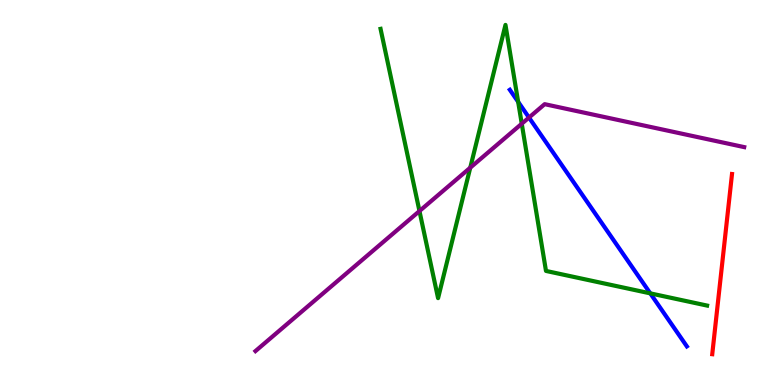[{'lines': ['blue', 'red'], 'intersections': []}, {'lines': ['green', 'red'], 'intersections': []}, {'lines': ['purple', 'red'], 'intersections': []}, {'lines': ['blue', 'green'], 'intersections': [{'x': 6.69, 'y': 7.35}, {'x': 8.39, 'y': 2.38}]}, {'lines': ['blue', 'purple'], 'intersections': [{'x': 6.83, 'y': 6.95}]}, {'lines': ['green', 'purple'], 'intersections': [{'x': 5.41, 'y': 4.52}, {'x': 6.07, 'y': 5.64}, {'x': 6.73, 'y': 6.79}]}]